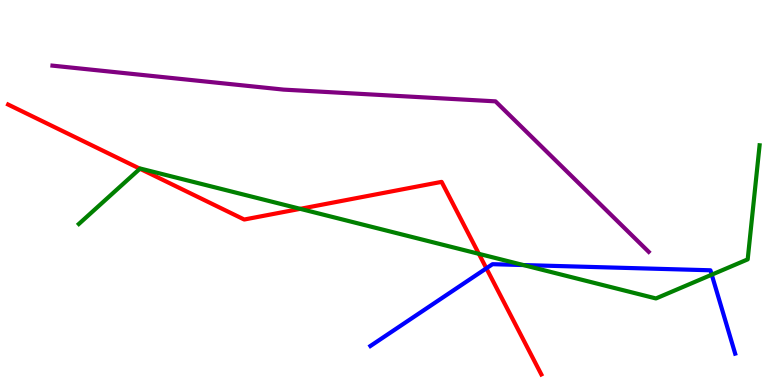[{'lines': ['blue', 'red'], 'intersections': [{'x': 6.28, 'y': 3.03}]}, {'lines': ['green', 'red'], 'intersections': [{'x': 1.81, 'y': 5.62}, {'x': 3.87, 'y': 4.58}, {'x': 6.18, 'y': 3.41}]}, {'lines': ['purple', 'red'], 'intersections': []}, {'lines': ['blue', 'green'], 'intersections': [{'x': 6.75, 'y': 3.12}, {'x': 9.18, 'y': 2.87}]}, {'lines': ['blue', 'purple'], 'intersections': []}, {'lines': ['green', 'purple'], 'intersections': []}]